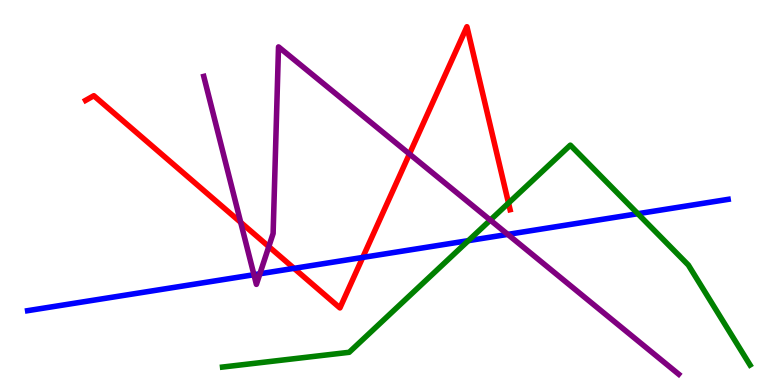[{'lines': ['blue', 'red'], 'intersections': [{'x': 3.79, 'y': 3.03}, {'x': 4.68, 'y': 3.31}]}, {'lines': ['green', 'red'], 'intersections': [{'x': 6.56, 'y': 4.73}]}, {'lines': ['purple', 'red'], 'intersections': [{'x': 3.11, 'y': 4.22}, {'x': 3.47, 'y': 3.59}, {'x': 5.28, 'y': 6.0}]}, {'lines': ['blue', 'green'], 'intersections': [{'x': 6.04, 'y': 3.75}, {'x': 8.23, 'y': 4.45}]}, {'lines': ['blue', 'purple'], 'intersections': [{'x': 3.28, 'y': 2.86}, {'x': 3.35, 'y': 2.89}, {'x': 6.55, 'y': 3.91}]}, {'lines': ['green', 'purple'], 'intersections': [{'x': 6.33, 'y': 4.28}]}]